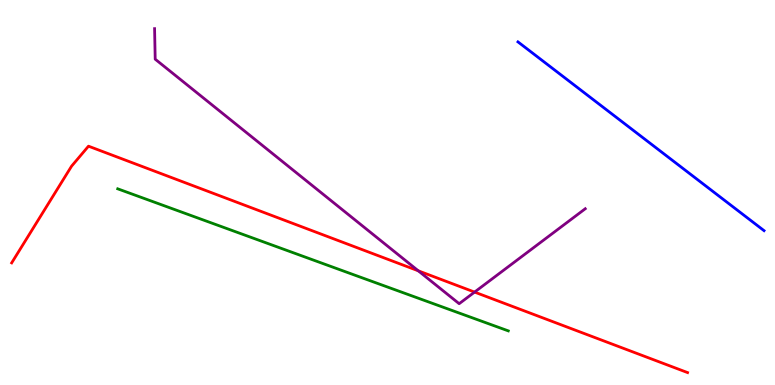[{'lines': ['blue', 'red'], 'intersections': []}, {'lines': ['green', 'red'], 'intersections': []}, {'lines': ['purple', 'red'], 'intersections': [{'x': 5.4, 'y': 2.97}, {'x': 6.12, 'y': 2.41}]}, {'lines': ['blue', 'green'], 'intersections': []}, {'lines': ['blue', 'purple'], 'intersections': []}, {'lines': ['green', 'purple'], 'intersections': []}]